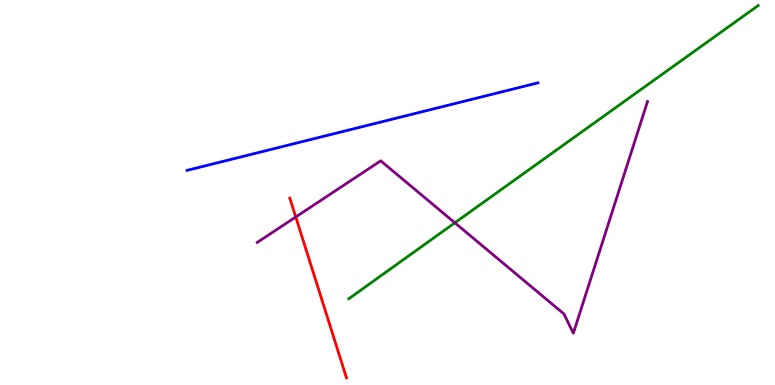[{'lines': ['blue', 'red'], 'intersections': []}, {'lines': ['green', 'red'], 'intersections': []}, {'lines': ['purple', 'red'], 'intersections': [{'x': 3.82, 'y': 4.36}]}, {'lines': ['blue', 'green'], 'intersections': []}, {'lines': ['blue', 'purple'], 'intersections': []}, {'lines': ['green', 'purple'], 'intersections': [{'x': 5.87, 'y': 4.21}]}]